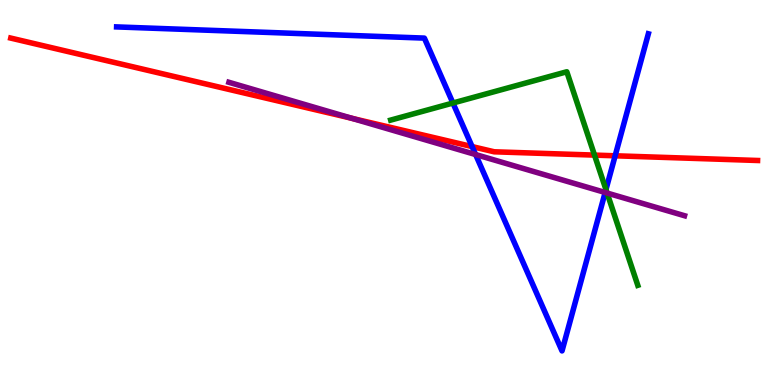[{'lines': ['blue', 'red'], 'intersections': [{'x': 6.09, 'y': 6.19}, {'x': 7.94, 'y': 5.95}]}, {'lines': ['green', 'red'], 'intersections': [{'x': 7.67, 'y': 5.97}]}, {'lines': ['purple', 'red'], 'intersections': [{'x': 4.54, 'y': 6.93}]}, {'lines': ['blue', 'green'], 'intersections': [{'x': 5.84, 'y': 7.32}, {'x': 7.82, 'y': 5.08}]}, {'lines': ['blue', 'purple'], 'intersections': [{'x': 6.14, 'y': 5.99}, {'x': 7.81, 'y': 5.0}]}, {'lines': ['green', 'purple'], 'intersections': [{'x': 7.83, 'y': 4.99}]}]